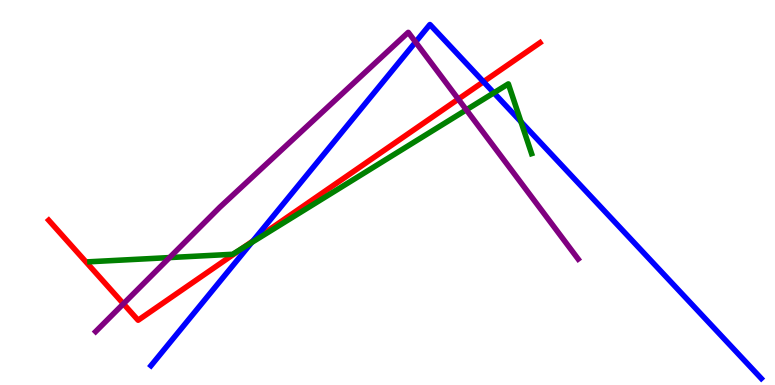[{'lines': ['blue', 'red'], 'intersections': [{'x': 3.26, 'y': 3.74}, {'x': 6.24, 'y': 7.88}]}, {'lines': ['green', 'red'], 'intersections': [{'x': 3.12, 'y': 3.55}]}, {'lines': ['purple', 'red'], 'intersections': [{'x': 1.59, 'y': 2.11}, {'x': 5.91, 'y': 7.43}]}, {'lines': ['blue', 'green'], 'intersections': [{'x': 3.25, 'y': 3.7}, {'x': 6.37, 'y': 7.59}, {'x': 6.72, 'y': 6.84}]}, {'lines': ['blue', 'purple'], 'intersections': [{'x': 5.36, 'y': 8.91}]}, {'lines': ['green', 'purple'], 'intersections': [{'x': 2.19, 'y': 3.31}, {'x': 6.02, 'y': 7.15}]}]